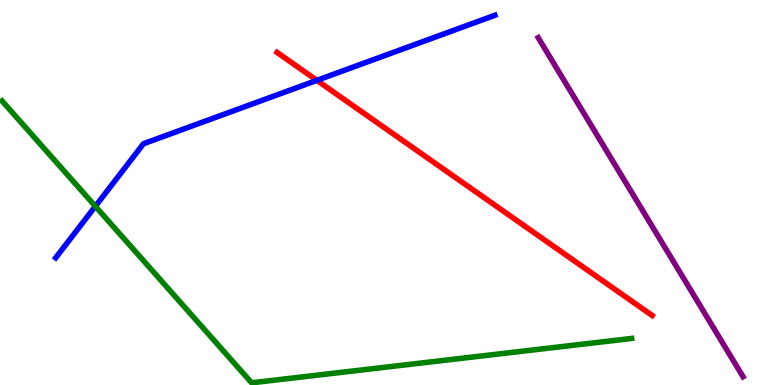[{'lines': ['blue', 'red'], 'intersections': [{'x': 4.09, 'y': 7.91}]}, {'lines': ['green', 'red'], 'intersections': []}, {'lines': ['purple', 'red'], 'intersections': []}, {'lines': ['blue', 'green'], 'intersections': [{'x': 1.23, 'y': 4.64}]}, {'lines': ['blue', 'purple'], 'intersections': []}, {'lines': ['green', 'purple'], 'intersections': []}]